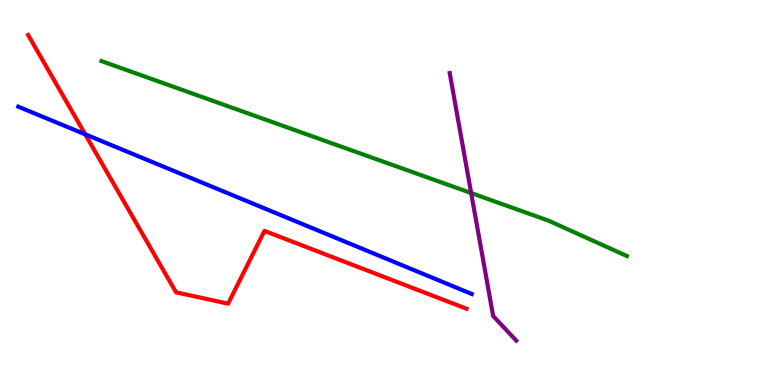[{'lines': ['blue', 'red'], 'intersections': [{'x': 1.1, 'y': 6.51}]}, {'lines': ['green', 'red'], 'intersections': []}, {'lines': ['purple', 'red'], 'intersections': []}, {'lines': ['blue', 'green'], 'intersections': []}, {'lines': ['blue', 'purple'], 'intersections': []}, {'lines': ['green', 'purple'], 'intersections': [{'x': 6.08, 'y': 4.99}]}]